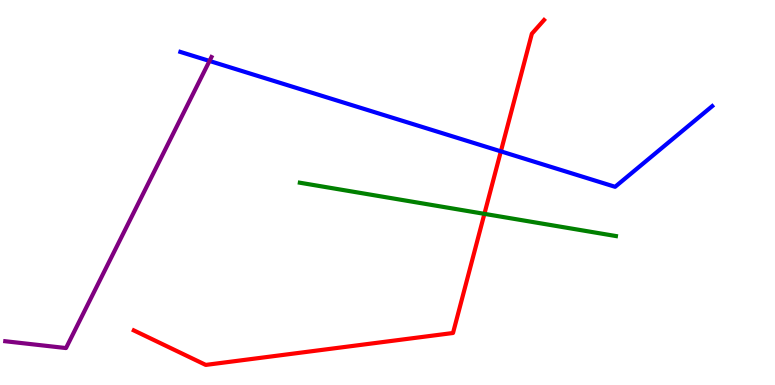[{'lines': ['blue', 'red'], 'intersections': [{'x': 6.46, 'y': 6.07}]}, {'lines': ['green', 'red'], 'intersections': [{'x': 6.25, 'y': 4.45}]}, {'lines': ['purple', 'red'], 'intersections': []}, {'lines': ['blue', 'green'], 'intersections': []}, {'lines': ['blue', 'purple'], 'intersections': [{'x': 2.7, 'y': 8.42}]}, {'lines': ['green', 'purple'], 'intersections': []}]